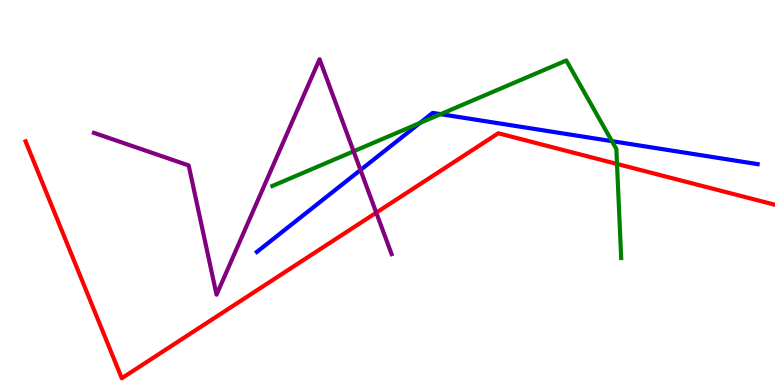[{'lines': ['blue', 'red'], 'intersections': []}, {'lines': ['green', 'red'], 'intersections': [{'x': 7.96, 'y': 5.74}]}, {'lines': ['purple', 'red'], 'intersections': [{'x': 4.86, 'y': 4.48}]}, {'lines': ['blue', 'green'], 'intersections': [{'x': 5.42, 'y': 6.81}, {'x': 5.69, 'y': 7.04}, {'x': 7.9, 'y': 6.33}]}, {'lines': ['blue', 'purple'], 'intersections': [{'x': 4.65, 'y': 5.58}]}, {'lines': ['green', 'purple'], 'intersections': [{'x': 4.56, 'y': 6.07}]}]